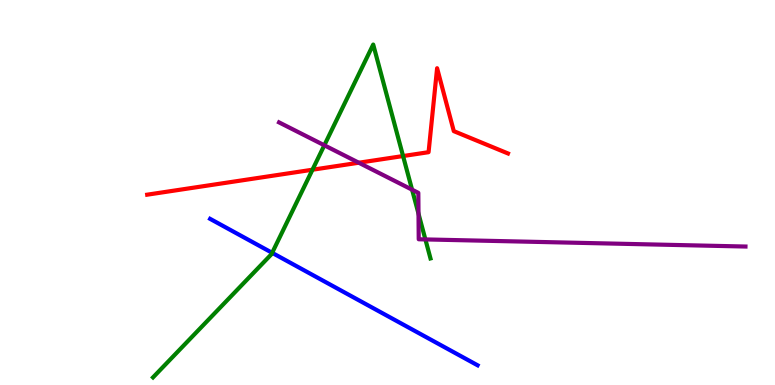[{'lines': ['blue', 'red'], 'intersections': []}, {'lines': ['green', 'red'], 'intersections': [{'x': 4.03, 'y': 5.59}, {'x': 5.2, 'y': 5.95}]}, {'lines': ['purple', 'red'], 'intersections': [{'x': 4.63, 'y': 5.77}]}, {'lines': ['blue', 'green'], 'intersections': [{'x': 3.51, 'y': 3.43}]}, {'lines': ['blue', 'purple'], 'intersections': []}, {'lines': ['green', 'purple'], 'intersections': [{'x': 4.18, 'y': 6.23}, {'x': 5.32, 'y': 5.07}, {'x': 5.4, 'y': 4.45}, {'x': 5.49, 'y': 3.78}]}]